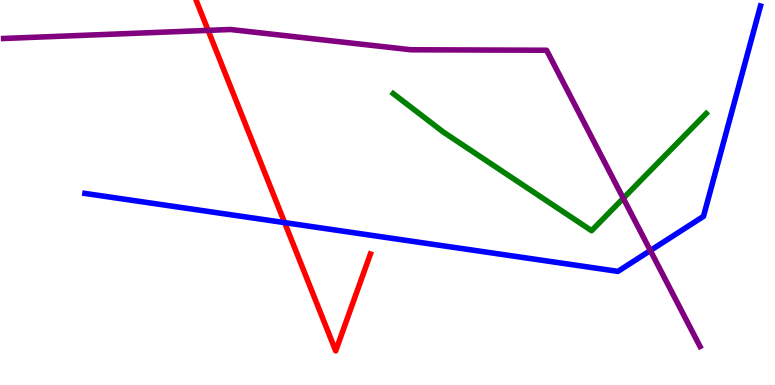[{'lines': ['blue', 'red'], 'intersections': [{'x': 3.67, 'y': 4.22}]}, {'lines': ['green', 'red'], 'intersections': []}, {'lines': ['purple', 'red'], 'intersections': [{'x': 2.69, 'y': 9.21}]}, {'lines': ['blue', 'green'], 'intersections': []}, {'lines': ['blue', 'purple'], 'intersections': [{'x': 8.39, 'y': 3.49}]}, {'lines': ['green', 'purple'], 'intersections': [{'x': 8.04, 'y': 4.85}]}]